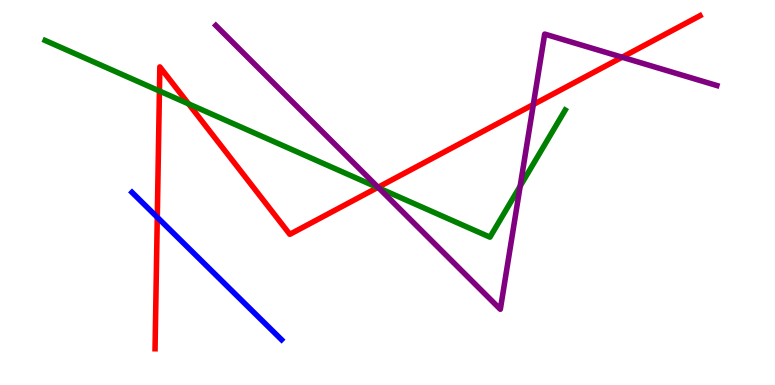[{'lines': ['blue', 'red'], 'intersections': [{'x': 2.03, 'y': 4.36}]}, {'lines': ['green', 'red'], 'intersections': [{'x': 2.06, 'y': 7.64}, {'x': 2.43, 'y': 7.3}, {'x': 4.87, 'y': 5.13}]}, {'lines': ['purple', 'red'], 'intersections': [{'x': 4.88, 'y': 5.14}, {'x': 6.88, 'y': 7.28}, {'x': 8.03, 'y': 8.51}]}, {'lines': ['blue', 'green'], 'intersections': []}, {'lines': ['blue', 'purple'], 'intersections': []}, {'lines': ['green', 'purple'], 'intersections': [{'x': 4.89, 'y': 5.12}, {'x': 6.71, 'y': 5.17}]}]